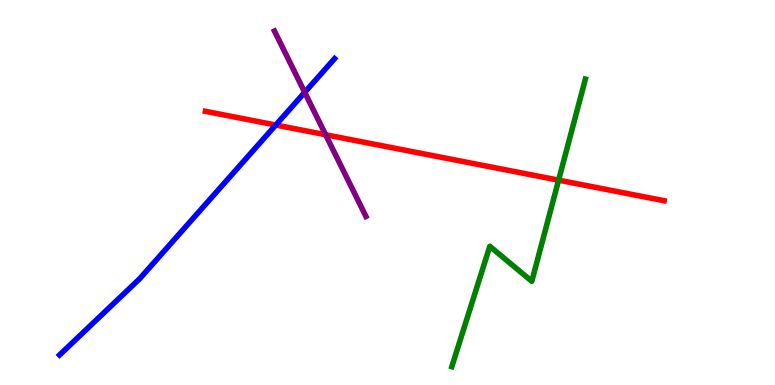[{'lines': ['blue', 'red'], 'intersections': [{'x': 3.56, 'y': 6.75}]}, {'lines': ['green', 'red'], 'intersections': [{'x': 7.21, 'y': 5.32}]}, {'lines': ['purple', 'red'], 'intersections': [{'x': 4.2, 'y': 6.5}]}, {'lines': ['blue', 'green'], 'intersections': []}, {'lines': ['blue', 'purple'], 'intersections': [{'x': 3.93, 'y': 7.6}]}, {'lines': ['green', 'purple'], 'intersections': []}]